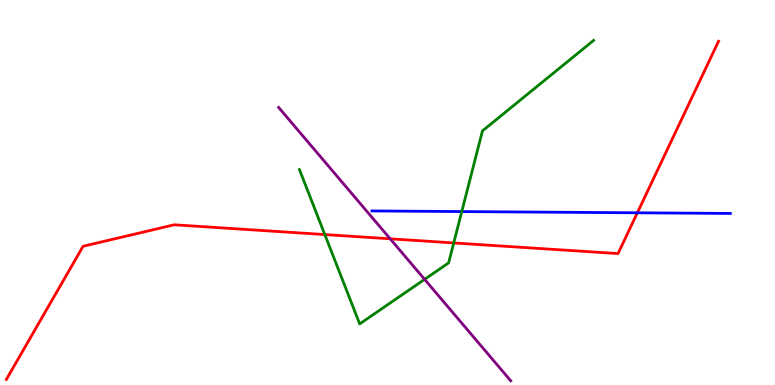[{'lines': ['blue', 'red'], 'intersections': [{'x': 8.22, 'y': 4.47}]}, {'lines': ['green', 'red'], 'intersections': [{'x': 4.19, 'y': 3.91}, {'x': 5.85, 'y': 3.69}]}, {'lines': ['purple', 'red'], 'intersections': [{'x': 5.03, 'y': 3.8}]}, {'lines': ['blue', 'green'], 'intersections': [{'x': 5.96, 'y': 4.5}]}, {'lines': ['blue', 'purple'], 'intersections': []}, {'lines': ['green', 'purple'], 'intersections': [{'x': 5.48, 'y': 2.74}]}]